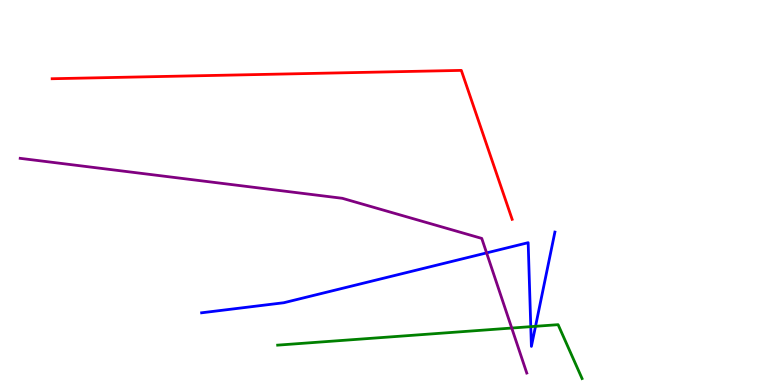[{'lines': ['blue', 'red'], 'intersections': []}, {'lines': ['green', 'red'], 'intersections': []}, {'lines': ['purple', 'red'], 'intersections': []}, {'lines': ['blue', 'green'], 'intersections': [{'x': 6.85, 'y': 1.52}, {'x': 6.91, 'y': 1.52}]}, {'lines': ['blue', 'purple'], 'intersections': [{'x': 6.28, 'y': 3.43}]}, {'lines': ['green', 'purple'], 'intersections': [{'x': 6.6, 'y': 1.48}]}]